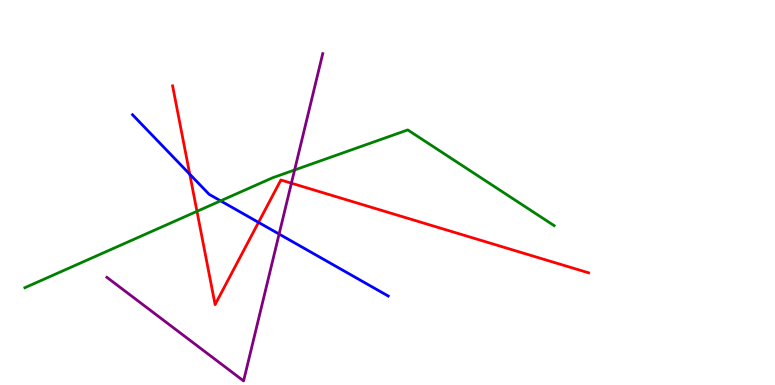[{'lines': ['blue', 'red'], 'intersections': [{'x': 2.45, 'y': 5.48}, {'x': 3.34, 'y': 4.22}]}, {'lines': ['green', 'red'], 'intersections': [{'x': 2.54, 'y': 4.51}]}, {'lines': ['purple', 'red'], 'intersections': [{'x': 3.76, 'y': 5.24}]}, {'lines': ['blue', 'green'], 'intersections': [{'x': 2.85, 'y': 4.78}]}, {'lines': ['blue', 'purple'], 'intersections': [{'x': 3.6, 'y': 3.92}]}, {'lines': ['green', 'purple'], 'intersections': [{'x': 3.8, 'y': 5.58}]}]